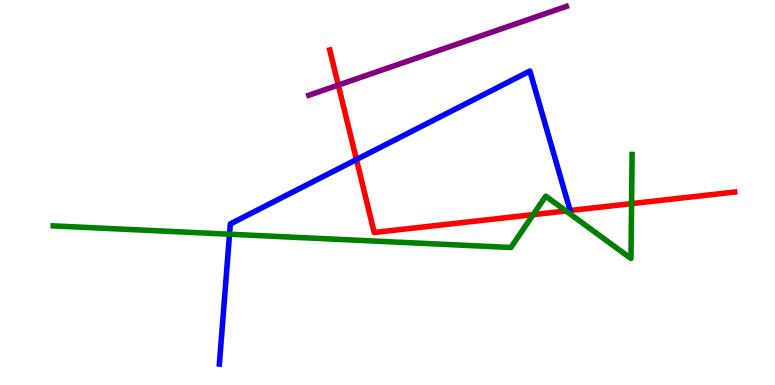[{'lines': ['blue', 'red'], 'intersections': [{'x': 4.6, 'y': 5.86}]}, {'lines': ['green', 'red'], 'intersections': [{'x': 6.88, 'y': 4.42}, {'x': 7.3, 'y': 4.52}, {'x': 8.15, 'y': 4.71}]}, {'lines': ['purple', 'red'], 'intersections': [{'x': 4.37, 'y': 7.79}]}, {'lines': ['blue', 'green'], 'intersections': [{'x': 2.96, 'y': 3.92}]}, {'lines': ['blue', 'purple'], 'intersections': []}, {'lines': ['green', 'purple'], 'intersections': []}]